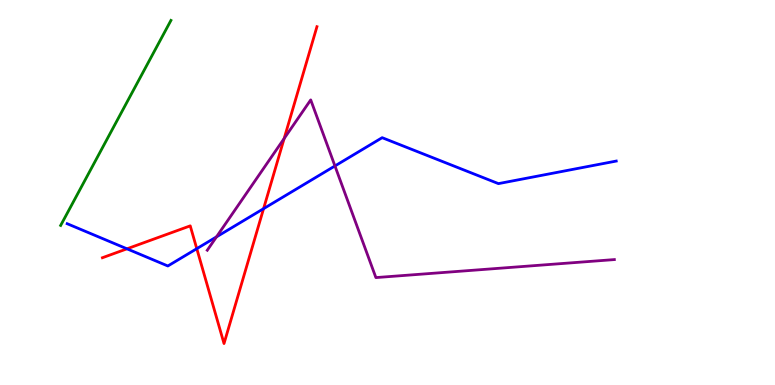[{'lines': ['blue', 'red'], 'intersections': [{'x': 1.64, 'y': 3.54}, {'x': 2.54, 'y': 3.54}, {'x': 3.4, 'y': 4.58}]}, {'lines': ['green', 'red'], 'intersections': []}, {'lines': ['purple', 'red'], 'intersections': [{'x': 3.67, 'y': 6.4}]}, {'lines': ['blue', 'green'], 'intersections': []}, {'lines': ['blue', 'purple'], 'intersections': [{'x': 2.79, 'y': 3.85}, {'x': 4.32, 'y': 5.69}]}, {'lines': ['green', 'purple'], 'intersections': []}]